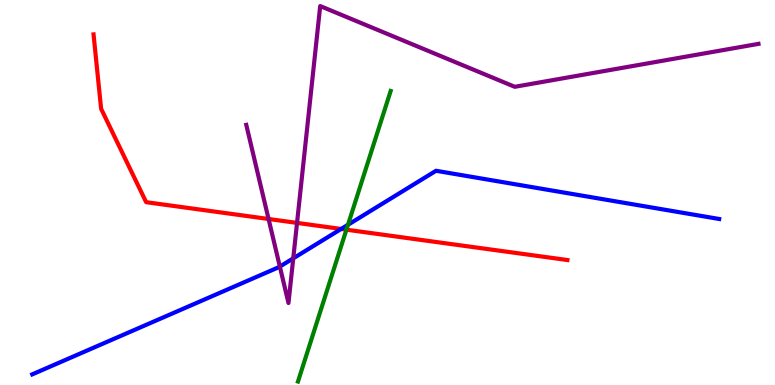[{'lines': ['blue', 'red'], 'intersections': [{'x': 4.4, 'y': 4.05}]}, {'lines': ['green', 'red'], 'intersections': [{'x': 4.47, 'y': 4.03}]}, {'lines': ['purple', 'red'], 'intersections': [{'x': 3.47, 'y': 4.31}, {'x': 3.83, 'y': 4.21}]}, {'lines': ['blue', 'green'], 'intersections': [{'x': 4.49, 'y': 4.16}]}, {'lines': ['blue', 'purple'], 'intersections': [{'x': 3.61, 'y': 3.08}, {'x': 3.78, 'y': 3.29}]}, {'lines': ['green', 'purple'], 'intersections': []}]